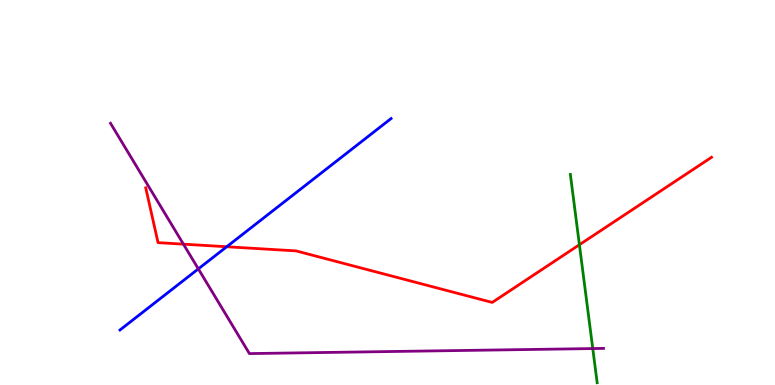[{'lines': ['blue', 'red'], 'intersections': [{'x': 2.93, 'y': 3.59}]}, {'lines': ['green', 'red'], 'intersections': [{'x': 7.48, 'y': 3.64}]}, {'lines': ['purple', 'red'], 'intersections': [{'x': 2.37, 'y': 3.66}]}, {'lines': ['blue', 'green'], 'intersections': []}, {'lines': ['blue', 'purple'], 'intersections': [{'x': 2.56, 'y': 3.02}]}, {'lines': ['green', 'purple'], 'intersections': [{'x': 7.65, 'y': 0.946}]}]